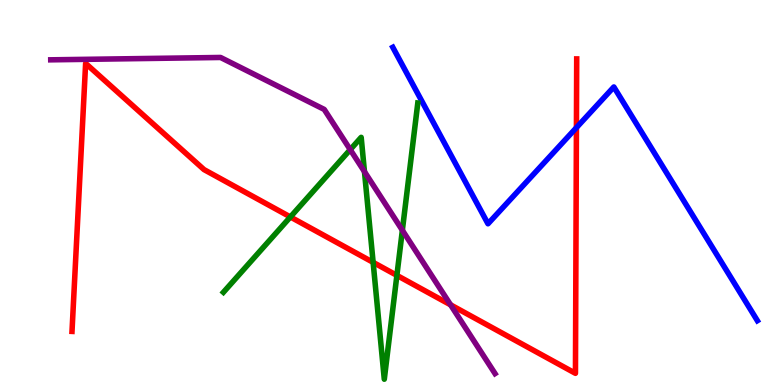[{'lines': ['blue', 'red'], 'intersections': [{'x': 7.44, 'y': 6.68}]}, {'lines': ['green', 'red'], 'intersections': [{'x': 3.75, 'y': 4.36}, {'x': 4.81, 'y': 3.19}, {'x': 5.12, 'y': 2.85}]}, {'lines': ['purple', 'red'], 'intersections': [{'x': 5.81, 'y': 2.08}]}, {'lines': ['blue', 'green'], 'intersections': []}, {'lines': ['blue', 'purple'], 'intersections': []}, {'lines': ['green', 'purple'], 'intersections': [{'x': 4.52, 'y': 6.11}, {'x': 4.7, 'y': 5.54}, {'x': 5.19, 'y': 4.02}]}]